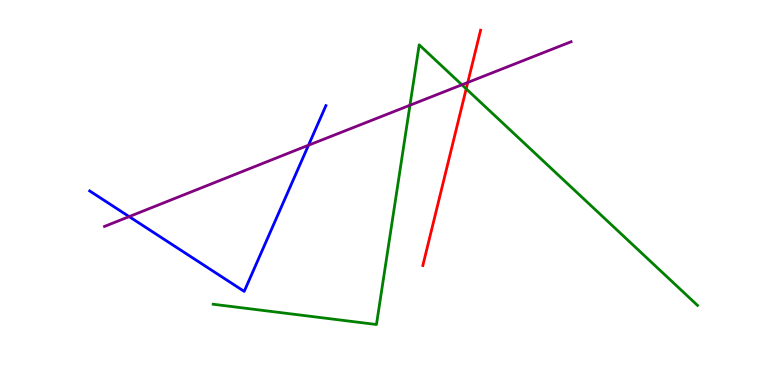[{'lines': ['blue', 'red'], 'intersections': []}, {'lines': ['green', 'red'], 'intersections': [{'x': 6.02, 'y': 7.69}]}, {'lines': ['purple', 'red'], 'intersections': [{'x': 6.04, 'y': 7.86}]}, {'lines': ['blue', 'green'], 'intersections': []}, {'lines': ['blue', 'purple'], 'intersections': [{'x': 1.67, 'y': 4.37}, {'x': 3.98, 'y': 6.23}]}, {'lines': ['green', 'purple'], 'intersections': [{'x': 5.29, 'y': 7.27}, {'x': 5.96, 'y': 7.8}]}]